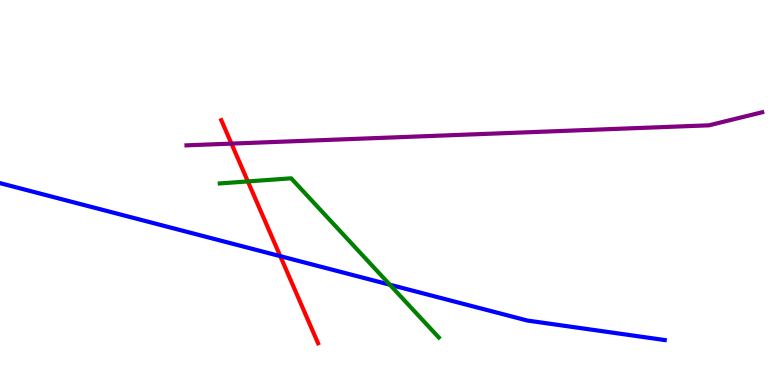[{'lines': ['blue', 'red'], 'intersections': [{'x': 3.62, 'y': 3.35}]}, {'lines': ['green', 'red'], 'intersections': [{'x': 3.2, 'y': 5.29}]}, {'lines': ['purple', 'red'], 'intersections': [{'x': 2.99, 'y': 6.27}]}, {'lines': ['blue', 'green'], 'intersections': [{'x': 5.03, 'y': 2.61}]}, {'lines': ['blue', 'purple'], 'intersections': []}, {'lines': ['green', 'purple'], 'intersections': []}]